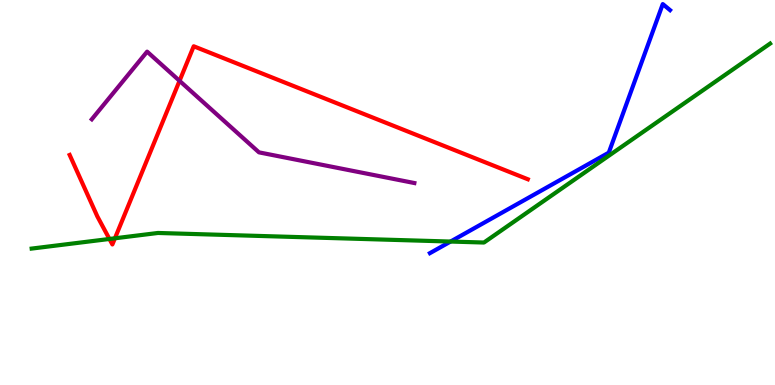[{'lines': ['blue', 'red'], 'intersections': []}, {'lines': ['green', 'red'], 'intersections': [{'x': 1.41, 'y': 3.79}, {'x': 1.48, 'y': 3.81}]}, {'lines': ['purple', 'red'], 'intersections': [{'x': 2.32, 'y': 7.9}]}, {'lines': ['blue', 'green'], 'intersections': [{'x': 5.81, 'y': 3.73}]}, {'lines': ['blue', 'purple'], 'intersections': []}, {'lines': ['green', 'purple'], 'intersections': []}]